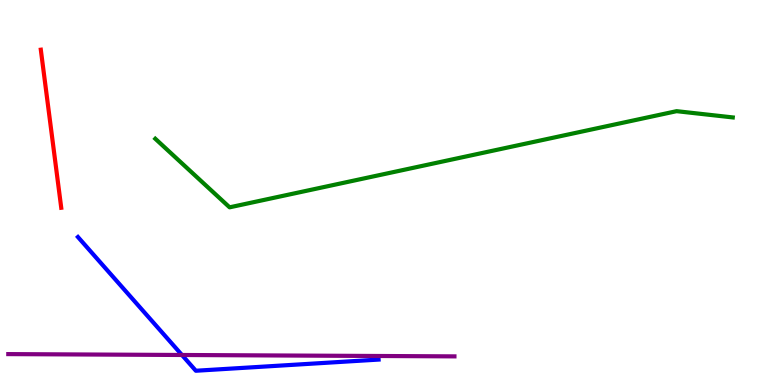[{'lines': ['blue', 'red'], 'intersections': []}, {'lines': ['green', 'red'], 'intersections': []}, {'lines': ['purple', 'red'], 'intersections': []}, {'lines': ['blue', 'green'], 'intersections': []}, {'lines': ['blue', 'purple'], 'intersections': [{'x': 2.35, 'y': 0.78}]}, {'lines': ['green', 'purple'], 'intersections': []}]